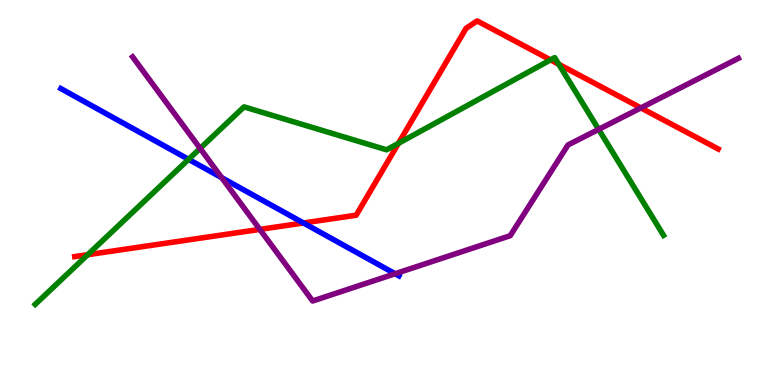[{'lines': ['blue', 'red'], 'intersections': [{'x': 3.92, 'y': 4.21}]}, {'lines': ['green', 'red'], 'intersections': [{'x': 1.13, 'y': 3.38}, {'x': 5.14, 'y': 6.28}, {'x': 7.1, 'y': 8.44}, {'x': 7.21, 'y': 8.33}]}, {'lines': ['purple', 'red'], 'intersections': [{'x': 3.35, 'y': 4.04}, {'x': 8.27, 'y': 7.2}]}, {'lines': ['blue', 'green'], 'intersections': [{'x': 2.43, 'y': 5.86}]}, {'lines': ['blue', 'purple'], 'intersections': [{'x': 2.86, 'y': 5.38}, {'x': 5.1, 'y': 2.89}]}, {'lines': ['green', 'purple'], 'intersections': [{'x': 2.58, 'y': 6.15}, {'x': 7.72, 'y': 6.64}]}]